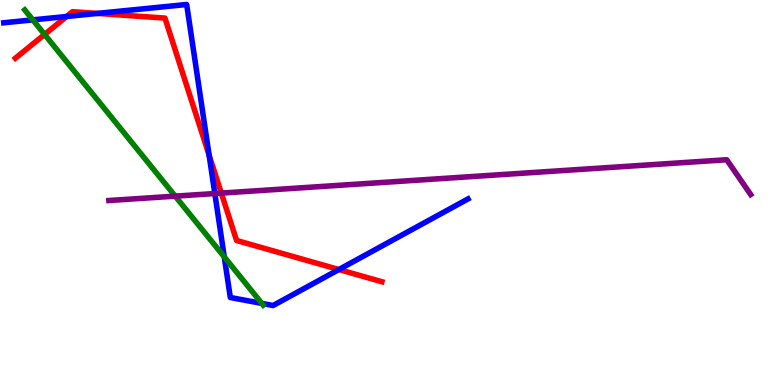[{'lines': ['blue', 'red'], 'intersections': [{'x': 0.859, 'y': 9.57}, {'x': 1.26, 'y': 9.65}, {'x': 2.7, 'y': 5.97}, {'x': 4.37, 'y': 3.0}]}, {'lines': ['green', 'red'], 'intersections': [{'x': 0.575, 'y': 9.11}]}, {'lines': ['purple', 'red'], 'intersections': [{'x': 2.86, 'y': 4.98}]}, {'lines': ['blue', 'green'], 'intersections': [{'x': 0.423, 'y': 9.48}, {'x': 2.89, 'y': 3.33}, {'x': 3.38, 'y': 2.12}]}, {'lines': ['blue', 'purple'], 'intersections': [{'x': 2.77, 'y': 4.97}]}, {'lines': ['green', 'purple'], 'intersections': [{'x': 2.26, 'y': 4.91}]}]